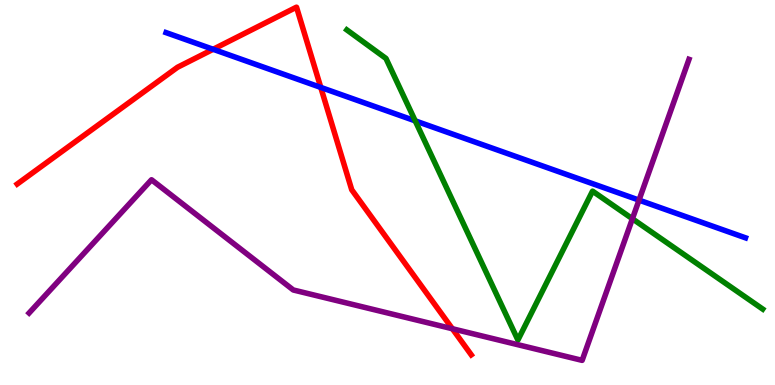[{'lines': ['blue', 'red'], 'intersections': [{'x': 2.75, 'y': 8.72}, {'x': 4.14, 'y': 7.73}]}, {'lines': ['green', 'red'], 'intersections': []}, {'lines': ['purple', 'red'], 'intersections': [{'x': 5.84, 'y': 1.46}]}, {'lines': ['blue', 'green'], 'intersections': [{'x': 5.36, 'y': 6.86}]}, {'lines': ['blue', 'purple'], 'intersections': [{'x': 8.25, 'y': 4.8}]}, {'lines': ['green', 'purple'], 'intersections': [{'x': 8.16, 'y': 4.32}]}]